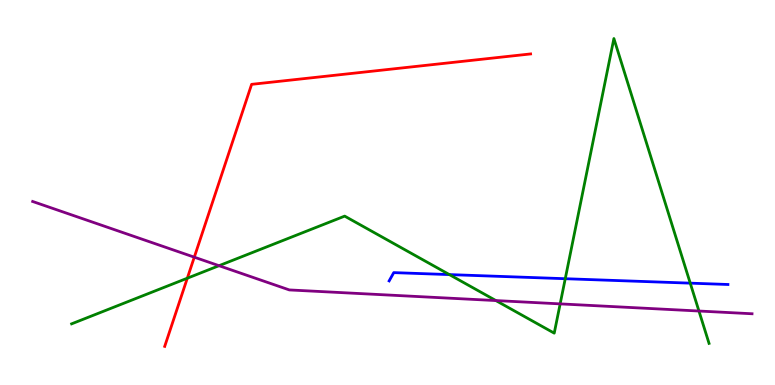[{'lines': ['blue', 'red'], 'intersections': []}, {'lines': ['green', 'red'], 'intersections': [{'x': 2.42, 'y': 2.77}]}, {'lines': ['purple', 'red'], 'intersections': [{'x': 2.51, 'y': 3.32}]}, {'lines': ['blue', 'green'], 'intersections': [{'x': 5.8, 'y': 2.87}, {'x': 7.29, 'y': 2.76}, {'x': 8.91, 'y': 2.65}]}, {'lines': ['blue', 'purple'], 'intersections': []}, {'lines': ['green', 'purple'], 'intersections': [{'x': 2.83, 'y': 3.1}, {'x': 6.4, 'y': 2.19}, {'x': 7.23, 'y': 2.11}, {'x': 9.02, 'y': 1.92}]}]